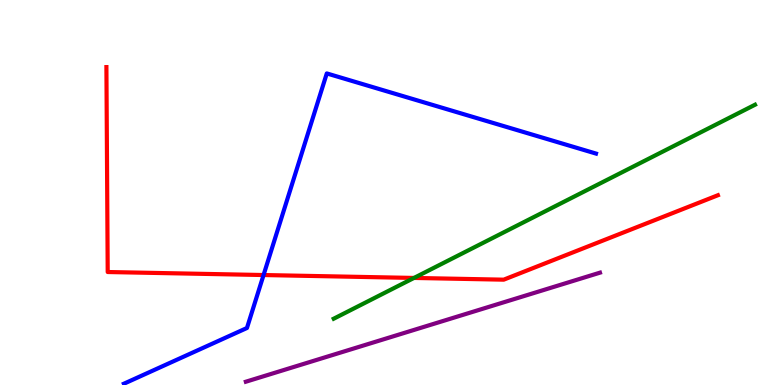[{'lines': ['blue', 'red'], 'intersections': [{'x': 3.4, 'y': 2.86}]}, {'lines': ['green', 'red'], 'intersections': [{'x': 5.34, 'y': 2.78}]}, {'lines': ['purple', 'red'], 'intersections': []}, {'lines': ['blue', 'green'], 'intersections': []}, {'lines': ['blue', 'purple'], 'intersections': []}, {'lines': ['green', 'purple'], 'intersections': []}]